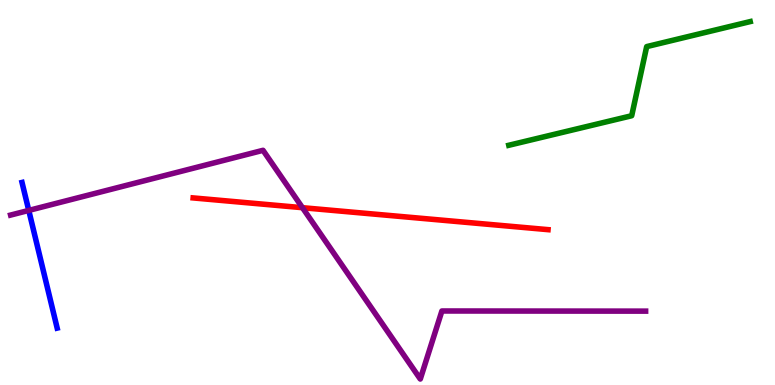[{'lines': ['blue', 'red'], 'intersections': []}, {'lines': ['green', 'red'], 'intersections': []}, {'lines': ['purple', 'red'], 'intersections': [{'x': 3.9, 'y': 4.61}]}, {'lines': ['blue', 'green'], 'intersections': []}, {'lines': ['blue', 'purple'], 'intersections': [{'x': 0.371, 'y': 4.53}]}, {'lines': ['green', 'purple'], 'intersections': []}]